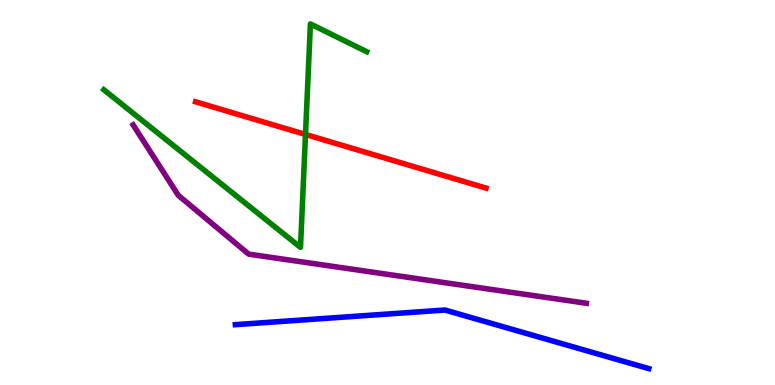[{'lines': ['blue', 'red'], 'intersections': []}, {'lines': ['green', 'red'], 'intersections': [{'x': 3.94, 'y': 6.51}]}, {'lines': ['purple', 'red'], 'intersections': []}, {'lines': ['blue', 'green'], 'intersections': []}, {'lines': ['blue', 'purple'], 'intersections': []}, {'lines': ['green', 'purple'], 'intersections': []}]